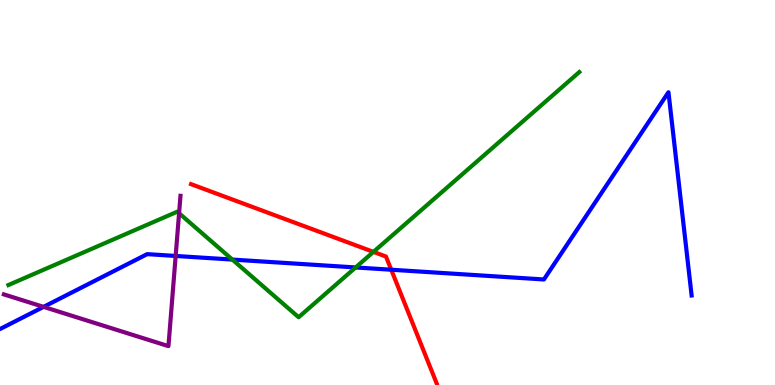[{'lines': ['blue', 'red'], 'intersections': [{'x': 5.05, 'y': 2.99}]}, {'lines': ['green', 'red'], 'intersections': [{'x': 4.82, 'y': 3.46}]}, {'lines': ['purple', 'red'], 'intersections': []}, {'lines': ['blue', 'green'], 'intersections': [{'x': 3.0, 'y': 3.26}, {'x': 4.59, 'y': 3.05}]}, {'lines': ['blue', 'purple'], 'intersections': [{'x': 0.562, 'y': 2.03}, {'x': 2.27, 'y': 3.35}]}, {'lines': ['green', 'purple'], 'intersections': [{'x': 2.31, 'y': 4.46}]}]